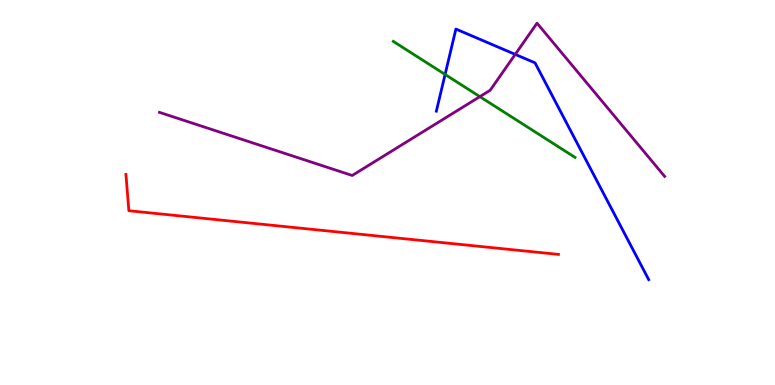[{'lines': ['blue', 'red'], 'intersections': []}, {'lines': ['green', 'red'], 'intersections': []}, {'lines': ['purple', 'red'], 'intersections': []}, {'lines': ['blue', 'green'], 'intersections': [{'x': 5.74, 'y': 8.07}]}, {'lines': ['blue', 'purple'], 'intersections': [{'x': 6.65, 'y': 8.59}]}, {'lines': ['green', 'purple'], 'intersections': [{'x': 6.19, 'y': 7.49}]}]